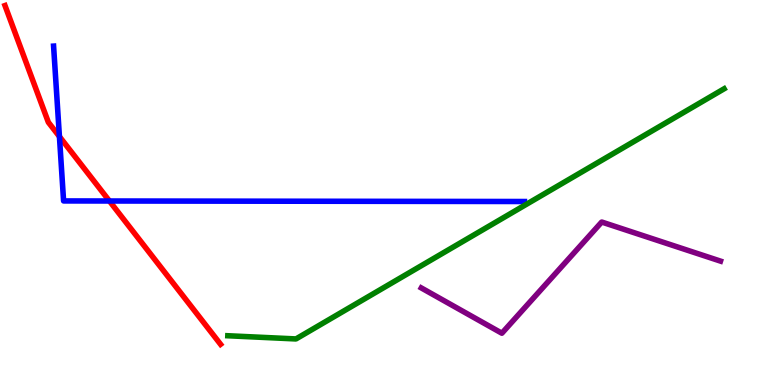[{'lines': ['blue', 'red'], 'intersections': [{'x': 0.767, 'y': 6.45}, {'x': 1.41, 'y': 4.78}]}, {'lines': ['green', 'red'], 'intersections': []}, {'lines': ['purple', 'red'], 'intersections': []}, {'lines': ['blue', 'green'], 'intersections': []}, {'lines': ['blue', 'purple'], 'intersections': []}, {'lines': ['green', 'purple'], 'intersections': []}]